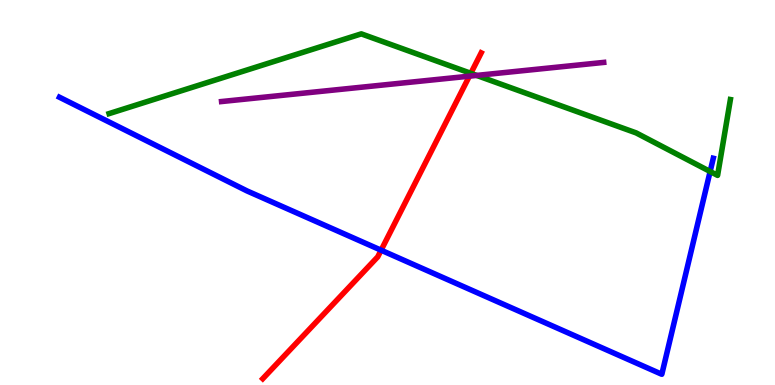[{'lines': ['blue', 'red'], 'intersections': [{'x': 4.92, 'y': 3.5}]}, {'lines': ['green', 'red'], 'intersections': [{'x': 6.08, 'y': 8.1}]}, {'lines': ['purple', 'red'], 'intersections': [{'x': 6.06, 'y': 8.02}]}, {'lines': ['blue', 'green'], 'intersections': [{'x': 9.16, 'y': 5.55}]}, {'lines': ['blue', 'purple'], 'intersections': []}, {'lines': ['green', 'purple'], 'intersections': [{'x': 6.15, 'y': 8.04}]}]